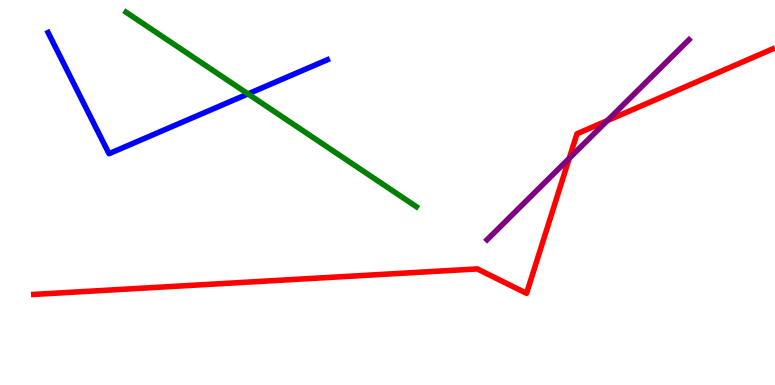[{'lines': ['blue', 'red'], 'intersections': []}, {'lines': ['green', 'red'], 'intersections': []}, {'lines': ['purple', 'red'], 'intersections': [{'x': 7.34, 'y': 5.89}, {'x': 7.84, 'y': 6.87}]}, {'lines': ['blue', 'green'], 'intersections': [{'x': 3.2, 'y': 7.56}]}, {'lines': ['blue', 'purple'], 'intersections': []}, {'lines': ['green', 'purple'], 'intersections': []}]